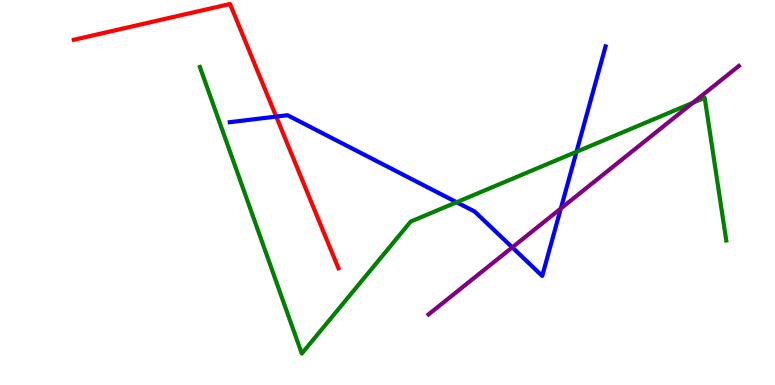[{'lines': ['blue', 'red'], 'intersections': [{'x': 3.56, 'y': 6.97}]}, {'lines': ['green', 'red'], 'intersections': []}, {'lines': ['purple', 'red'], 'intersections': []}, {'lines': ['blue', 'green'], 'intersections': [{'x': 5.89, 'y': 4.75}, {'x': 7.44, 'y': 6.06}]}, {'lines': ['blue', 'purple'], 'intersections': [{'x': 6.61, 'y': 3.57}, {'x': 7.24, 'y': 4.58}]}, {'lines': ['green', 'purple'], 'intersections': [{'x': 8.94, 'y': 7.33}]}]